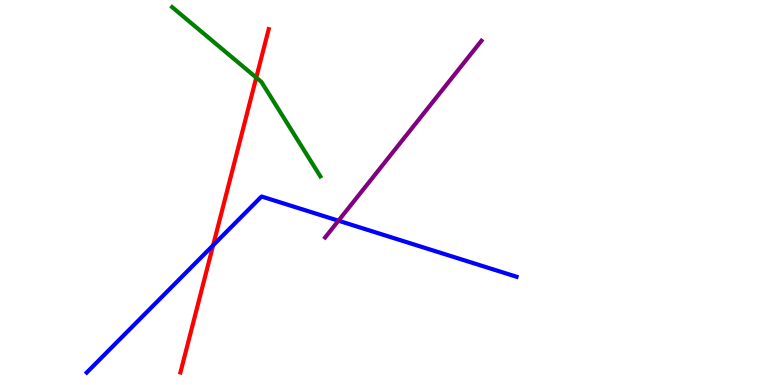[{'lines': ['blue', 'red'], 'intersections': [{'x': 2.75, 'y': 3.63}]}, {'lines': ['green', 'red'], 'intersections': [{'x': 3.31, 'y': 7.98}]}, {'lines': ['purple', 'red'], 'intersections': []}, {'lines': ['blue', 'green'], 'intersections': []}, {'lines': ['blue', 'purple'], 'intersections': [{'x': 4.37, 'y': 4.27}]}, {'lines': ['green', 'purple'], 'intersections': []}]